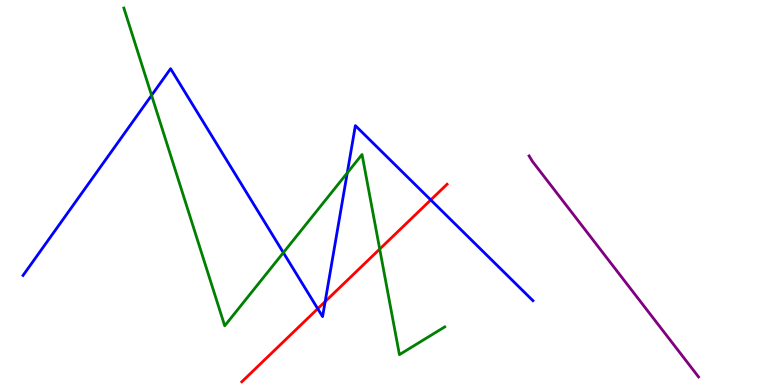[{'lines': ['blue', 'red'], 'intersections': [{'x': 4.1, 'y': 1.98}, {'x': 4.2, 'y': 2.17}, {'x': 5.56, 'y': 4.81}]}, {'lines': ['green', 'red'], 'intersections': [{'x': 4.9, 'y': 3.53}]}, {'lines': ['purple', 'red'], 'intersections': []}, {'lines': ['blue', 'green'], 'intersections': [{'x': 1.96, 'y': 7.52}, {'x': 3.66, 'y': 3.44}, {'x': 4.48, 'y': 5.51}]}, {'lines': ['blue', 'purple'], 'intersections': []}, {'lines': ['green', 'purple'], 'intersections': []}]